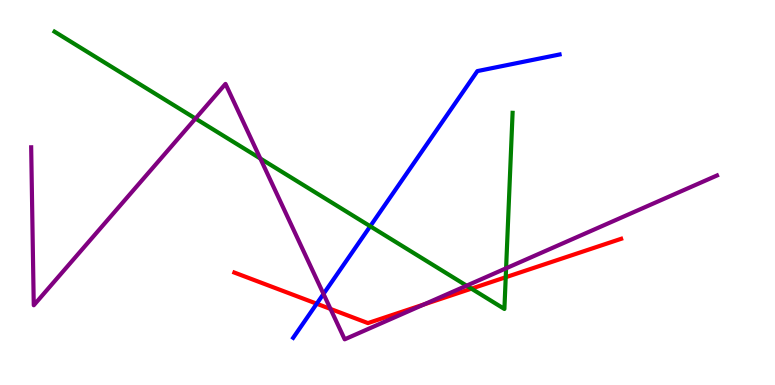[{'lines': ['blue', 'red'], 'intersections': [{'x': 4.09, 'y': 2.11}]}, {'lines': ['green', 'red'], 'intersections': [{'x': 6.08, 'y': 2.5}, {'x': 6.53, 'y': 2.8}]}, {'lines': ['purple', 'red'], 'intersections': [{'x': 4.26, 'y': 1.98}, {'x': 5.47, 'y': 2.09}]}, {'lines': ['blue', 'green'], 'intersections': [{'x': 4.78, 'y': 4.12}]}, {'lines': ['blue', 'purple'], 'intersections': [{'x': 4.17, 'y': 2.37}]}, {'lines': ['green', 'purple'], 'intersections': [{'x': 2.52, 'y': 6.92}, {'x': 3.36, 'y': 5.88}, {'x': 6.02, 'y': 2.58}, {'x': 6.53, 'y': 3.03}]}]